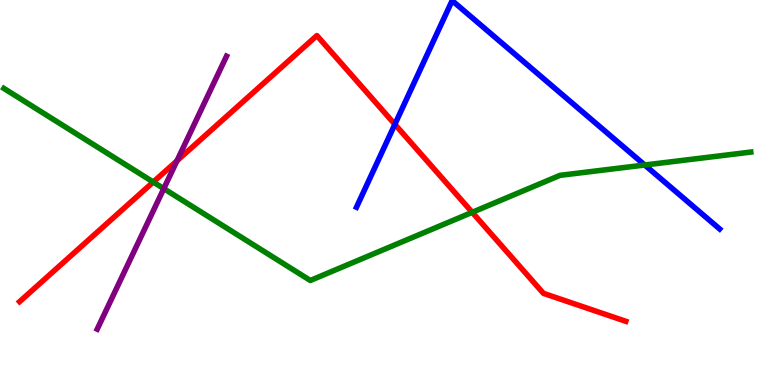[{'lines': ['blue', 'red'], 'intersections': [{'x': 5.1, 'y': 6.77}]}, {'lines': ['green', 'red'], 'intersections': [{'x': 1.98, 'y': 5.27}, {'x': 6.09, 'y': 4.49}]}, {'lines': ['purple', 'red'], 'intersections': [{'x': 2.28, 'y': 5.82}]}, {'lines': ['blue', 'green'], 'intersections': [{'x': 8.32, 'y': 5.71}]}, {'lines': ['blue', 'purple'], 'intersections': []}, {'lines': ['green', 'purple'], 'intersections': [{'x': 2.11, 'y': 5.1}]}]